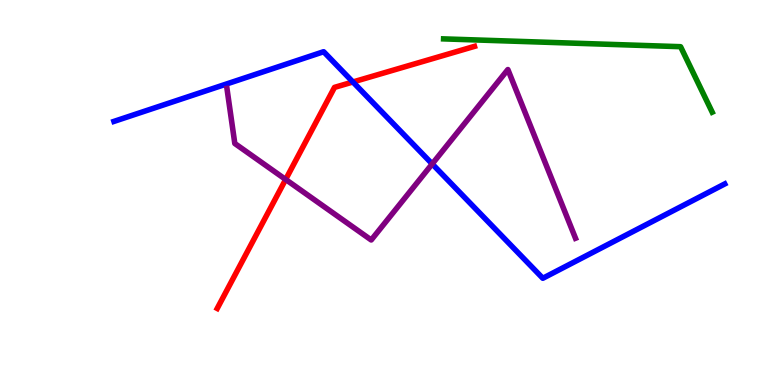[{'lines': ['blue', 'red'], 'intersections': [{'x': 4.55, 'y': 7.87}]}, {'lines': ['green', 'red'], 'intersections': []}, {'lines': ['purple', 'red'], 'intersections': [{'x': 3.69, 'y': 5.34}]}, {'lines': ['blue', 'green'], 'intersections': []}, {'lines': ['blue', 'purple'], 'intersections': [{'x': 5.58, 'y': 5.74}]}, {'lines': ['green', 'purple'], 'intersections': []}]